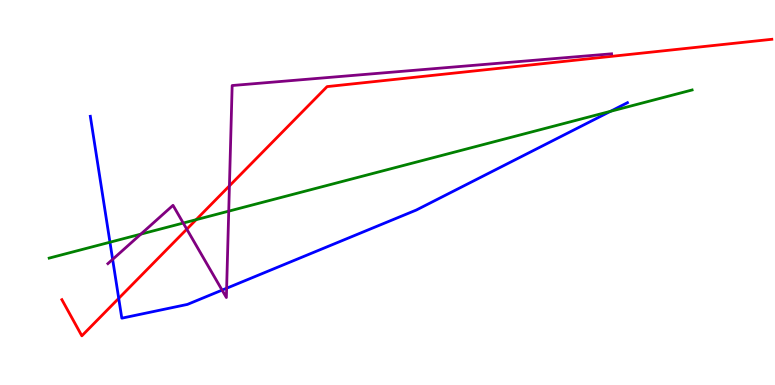[{'lines': ['blue', 'red'], 'intersections': [{'x': 1.53, 'y': 2.25}]}, {'lines': ['green', 'red'], 'intersections': [{'x': 2.53, 'y': 4.29}]}, {'lines': ['purple', 'red'], 'intersections': [{'x': 2.41, 'y': 4.05}, {'x': 2.96, 'y': 5.17}]}, {'lines': ['blue', 'green'], 'intersections': [{'x': 1.42, 'y': 3.71}, {'x': 7.88, 'y': 7.11}]}, {'lines': ['blue', 'purple'], 'intersections': [{'x': 1.45, 'y': 3.26}, {'x': 2.87, 'y': 2.46}, {'x': 2.92, 'y': 2.51}]}, {'lines': ['green', 'purple'], 'intersections': [{'x': 1.82, 'y': 3.92}, {'x': 2.36, 'y': 4.21}, {'x': 2.95, 'y': 4.52}]}]